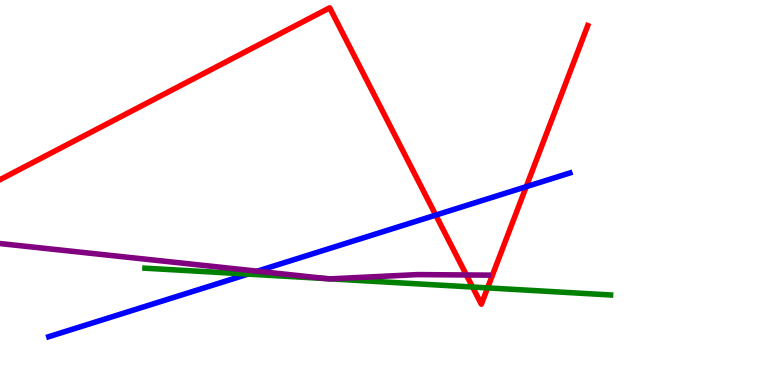[{'lines': ['blue', 'red'], 'intersections': [{'x': 5.62, 'y': 4.41}, {'x': 6.79, 'y': 5.15}]}, {'lines': ['green', 'red'], 'intersections': [{'x': 6.1, 'y': 2.54}, {'x': 6.29, 'y': 2.52}]}, {'lines': ['purple', 'red'], 'intersections': [{'x': 6.02, 'y': 2.86}]}, {'lines': ['blue', 'green'], 'intersections': [{'x': 3.2, 'y': 2.88}]}, {'lines': ['blue', 'purple'], 'intersections': [{'x': 3.32, 'y': 2.96}]}, {'lines': ['green', 'purple'], 'intersections': [{'x': 4.21, 'y': 2.76}, {'x': 4.27, 'y': 2.76}]}]